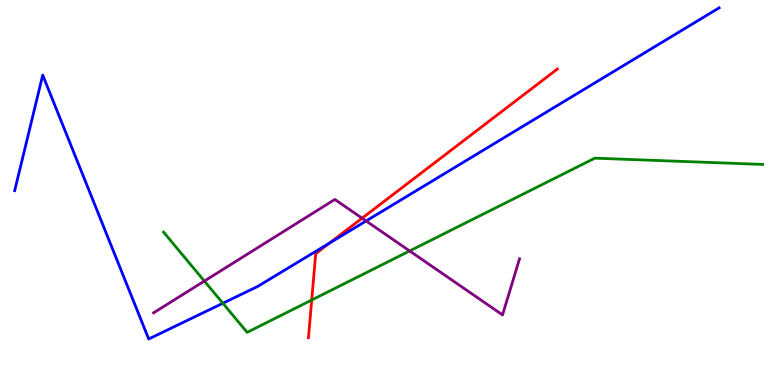[{'lines': ['blue', 'red'], 'intersections': [{'x': 4.25, 'y': 3.69}]}, {'lines': ['green', 'red'], 'intersections': [{'x': 4.02, 'y': 2.21}]}, {'lines': ['purple', 'red'], 'intersections': [{'x': 4.67, 'y': 4.33}]}, {'lines': ['blue', 'green'], 'intersections': [{'x': 2.88, 'y': 2.12}]}, {'lines': ['blue', 'purple'], 'intersections': [{'x': 4.72, 'y': 4.26}]}, {'lines': ['green', 'purple'], 'intersections': [{'x': 2.64, 'y': 2.7}, {'x': 5.29, 'y': 3.48}]}]